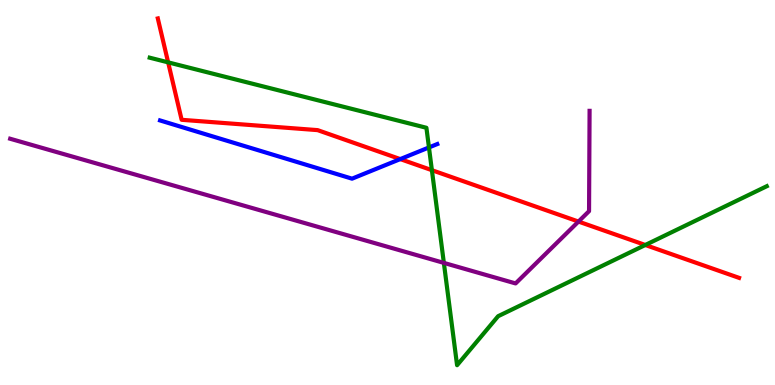[{'lines': ['blue', 'red'], 'intersections': [{'x': 5.16, 'y': 5.87}]}, {'lines': ['green', 'red'], 'intersections': [{'x': 2.17, 'y': 8.38}, {'x': 5.57, 'y': 5.58}, {'x': 8.33, 'y': 3.64}]}, {'lines': ['purple', 'red'], 'intersections': [{'x': 7.46, 'y': 4.24}]}, {'lines': ['blue', 'green'], 'intersections': [{'x': 5.53, 'y': 6.17}]}, {'lines': ['blue', 'purple'], 'intersections': []}, {'lines': ['green', 'purple'], 'intersections': [{'x': 5.73, 'y': 3.17}]}]